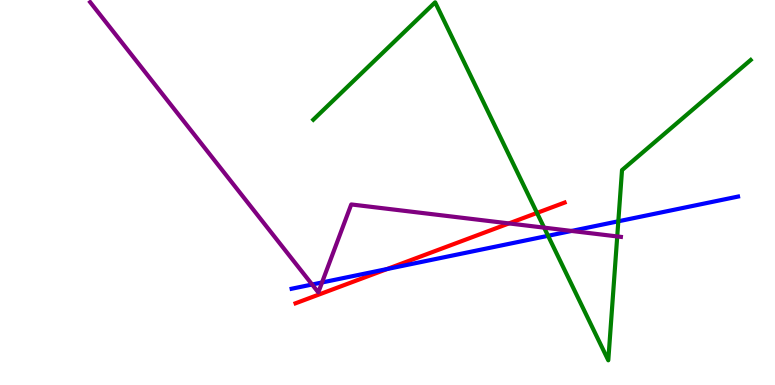[{'lines': ['blue', 'red'], 'intersections': [{'x': 4.99, 'y': 3.01}]}, {'lines': ['green', 'red'], 'intersections': [{'x': 6.93, 'y': 4.47}]}, {'lines': ['purple', 'red'], 'intersections': [{'x': 6.57, 'y': 4.2}]}, {'lines': ['blue', 'green'], 'intersections': [{'x': 7.07, 'y': 3.88}, {'x': 7.98, 'y': 4.25}]}, {'lines': ['blue', 'purple'], 'intersections': [{'x': 4.03, 'y': 2.61}, {'x': 4.16, 'y': 2.66}, {'x': 7.38, 'y': 4.0}]}, {'lines': ['green', 'purple'], 'intersections': [{'x': 7.02, 'y': 4.09}, {'x': 7.96, 'y': 3.86}]}]